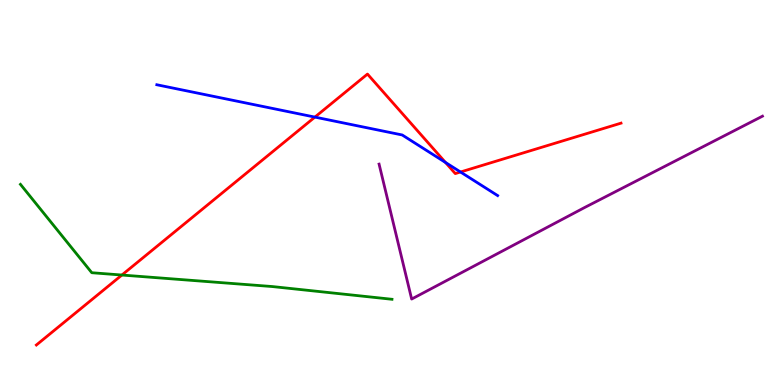[{'lines': ['blue', 'red'], 'intersections': [{'x': 4.06, 'y': 6.96}, {'x': 5.75, 'y': 5.78}, {'x': 5.94, 'y': 5.53}]}, {'lines': ['green', 'red'], 'intersections': [{'x': 1.57, 'y': 2.86}]}, {'lines': ['purple', 'red'], 'intersections': []}, {'lines': ['blue', 'green'], 'intersections': []}, {'lines': ['blue', 'purple'], 'intersections': []}, {'lines': ['green', 'purple'], 'intersections': []}]